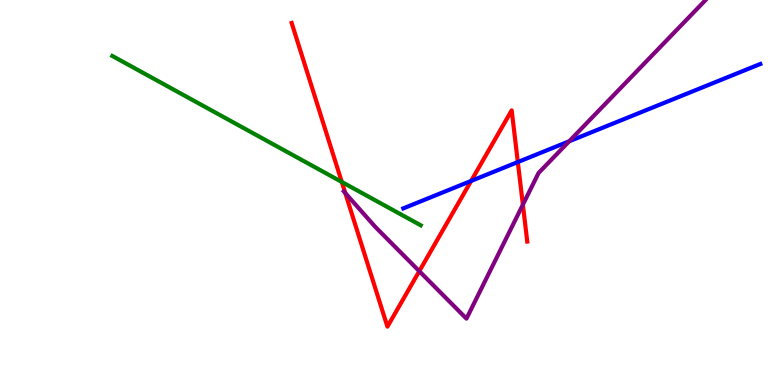[{'lines': ['blue', 'red'], 'intersections': [{'x': 6.08, 'y': 5.3}, {'x': 6.68, 'y': 5.79}]}, {'lines': ['green', 'red'], 'intersections': [{'x': 4.41, 'y': 5.27}]}, {'lines': ['purple', 'red'], 'intersections': [{'x': 4.46, 'y': 4.99}, {'x': 5.41, 'y': 2.96}, {'x': 6.75, 'y': 4.68}]}, {'lines': ['blue', 'green'], 'intersections': []}, {'lines': ['blue', 'purple'], 'intersections': [{'x': 7.34, 'y': 6.33}]}, {'lines': ['green', 'purple'], 'intersections': []}]